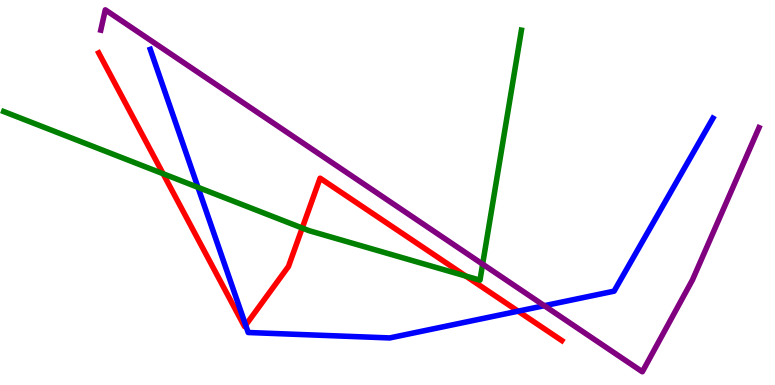[{'lines': ['blue', 'red'], 'intersections': [{'x': 3.17, 'y': 1.55}, {'x': 6.68, 'y': 1.92}]}, {'lines': ['green', 'red'], 'intersections': [{'x': 2.1, 'y': 5.49}, {'x': 3.9, 'y': 4.08}, {'x': 6.01, 'y': 2.83}]}, {'lines': ['purple', 'red'], 'intersections': []}, {'lines': ['blue', 'green'], 'intersections': [{'x': 2.55, 'y': 5.13}]}, {'lines': ['blue', 'purple'], 'intersections': [{'x': 7.02, 'y': 2.06}]}, {'lines': ['green', 'purple'], 'intersections': [{'x': 6.23, 'y': 3.14}]}]